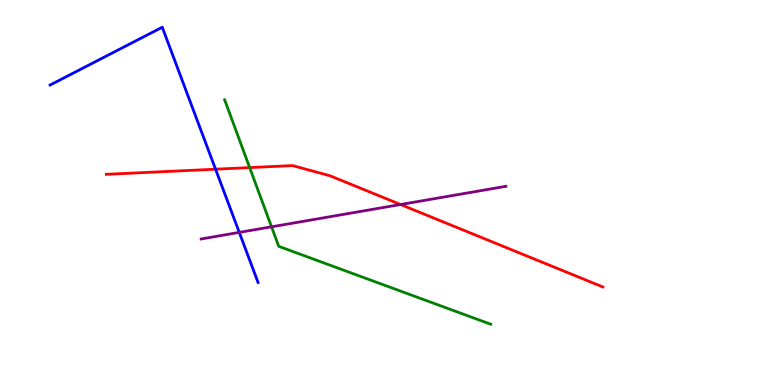[{'lines': ['blue', 'red'], 'intersections': [{'x': 2.78, 'y': 5.61}]}, {'lines': ['green', 'red'], 'intersections': [{'x': 3.22, 'y': 5.65}]}, {'lines': ['purple', 'red'], 'intersections': [{'x': 5.17, 'y': 4.69}]}, {'lines': ['blue', 'green'], 'intersections': []}, {'lines': ['blue', 'purple'], 'intersections': [{'x': 3.09, 'y': 3.96}]}, {'lines': ['green', 'purple'], 'intersections': [{'x': 3.5, 'y': 4.11}]}]